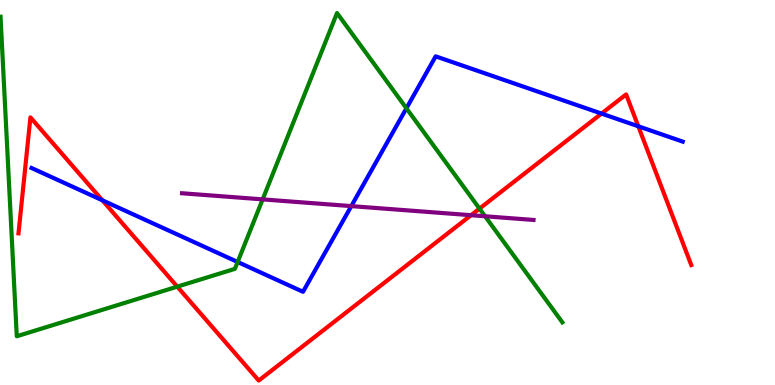[{'lines': ['blue', 'red'], 'intersections': [{'x': 1.32, 'y': 4.8}, {'x': 7.76, 'y': 7.05}, {'x': 8.24, 'y': 6.72}]}, {'lines': ['green', 'red'], 'intersections': [{'x': 2.29, 'y': 2.55}, {'x': 6.19, 'y': 4.58}]}, {'lines': ['purple', 'red'], 'intersections': [{'x': 6.08, 'y': 4.41}]}, {'lines': ['blue', 'green'], 'intersections': [{'x': 3.07, 'y': 3.2}, {'x': 5.24, 'y': 7.19}]}, {'lines': ['blue', 'purple'], 'intersections': [{'x': 4.53, 'y': 4.65}]}, {'lines': ['green', 'purple'], 'intersections': [{'x': 3.39, 'y': 4.82}, {'x': 6.26, 'y': 4.38}]}]